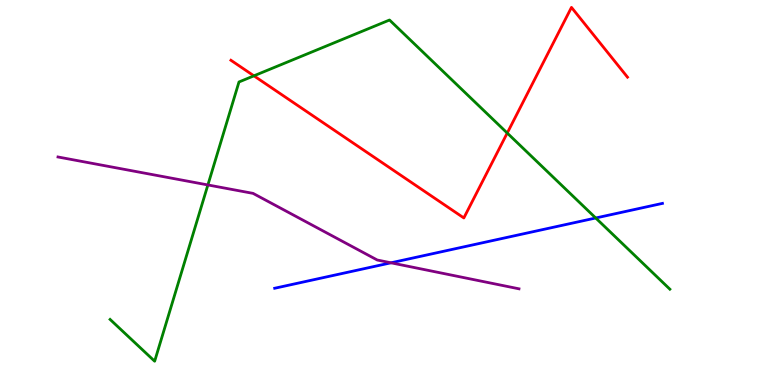[{'lines': ['blue', 'red'], 'intersections': []}, {'lines': ['green', 'red'], 'intersections': [{'x': 3.28, 'y': 8.03}, {'x': 6.55, 'y': 6.54}]}, {'lines': ['purple', 'red'], 'intersections': []}, {'lines': ['blue', 'green'], 'intersections': [{'x': 7.69, 'y': 4.34}]}, {'lines': ['blue', 'purple'], 'intersections': [{'x': 5.04, 'y': 3.17}]}, {'lines': ['green', 'purple'], 'intersections': [{'x': 2.68, 'y': 5.2}]}]